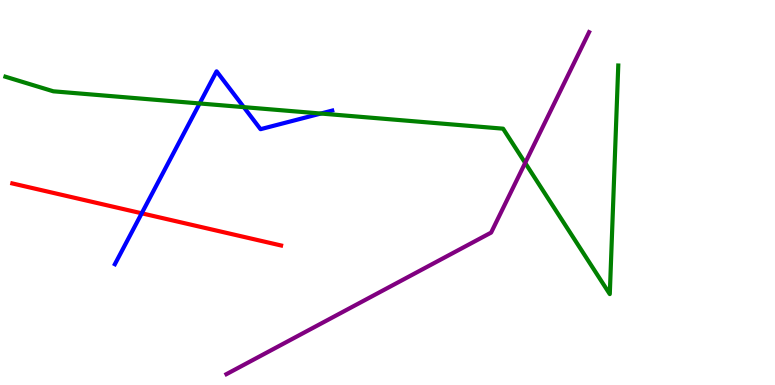[{'lines': ['blue', 'red'], 'intersections': [{'x': 1.83, 'y': 4.46}]}, {'lines': ['green', 'red'], 'intersections': []}, {'lines': ['purple', 'red'], 'intersections': []}, {'lines': ['blue', 'green'], 'intersections': [{'x': 2.58, 'y': 7.31}, {'x': 3.15, 'y': 7.22}, {'x': 4.14, 'y': 7.05}]}, {'lines': ['blue', 'purple'], 'intersections': []}, {'lines': ['green', 'purple'], 'intersections': [{'x': 6.78, 'y': 5.77}]}]